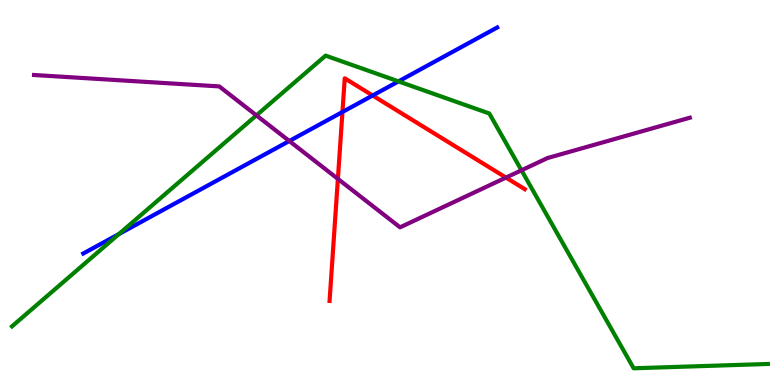[{'lines': ['blue', 'red'], 'intersections': [{'x': 4.42, 'y': 7.09}, {'x': 4.81, 'y': 7.52}]}, {'lines': ['green', 'red'], 'intersections': []}, {'lines': ['purple', 'red'], 'intersections': [{'x': 4.36, 'y': 5.35}, {'x': 6.53, 'y': 5.39}]}, {'lines': ['blue', 'green'], 'intersections': [{'x': 1.53, 'y': 3.92}, {'x': 5.14, 'y': 7.89}]}, {'lines': ['blue', 'purple'], 'intersections': [{'x': 3.73, 'y': 6.34}]}, {'lines': ['green', 'purple'], 'intersections': [{'x': 3.31, 'y': 7.0}, {'x': 6.73, 'y': 5.58}]}]